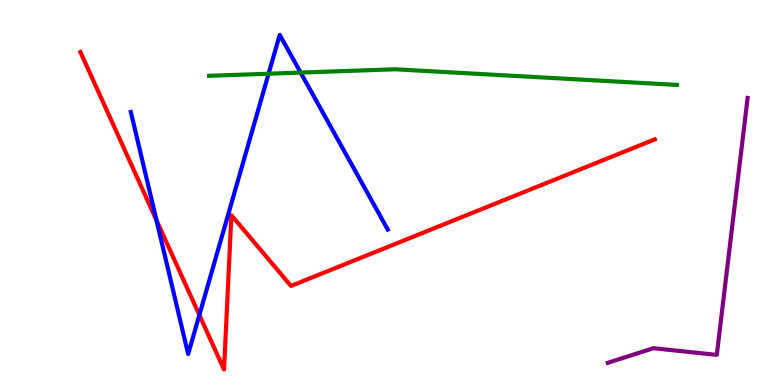[{'lines': ['blue', 'red'], 'intersections': [{'x': 2.02, 'y': 4.28}, {'x': 2.57, 'y': 1.82}]}, {'lines': ['green', 'red'], 'intersections': []}, {'lines': ['purple', 'red'], 'intersections': []}, {'lines': ['blue', 'green'], 'intersections': [{'x': 3.47, 'y': 8.09}, {'x': 3.88, 'y': 8.11}]}, {'lines': ['blue', 'purple'], 'intersections': []}, {'lines': ['green', 'purple'], 'intersections': []}]